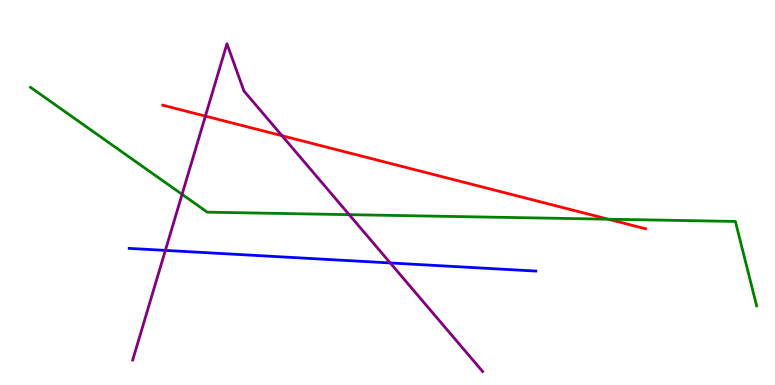[{'lines': ['blue', 'red'], 'intersections': []}, {'lines': ['green', 'red'], 'intersections': [{'x': 7.85, 'y': 4.31}]}, {'lines': ['purple', 'red'], 'intersections': [{'x': 2.65, 'y': 6.98}, {'x': 3.64, 'y': 6.48}]}, {'lines': ['blue', 'green'], 'intersections': []}, {'lines': ['blue', 'purple'], 'intersections': [{'x': 2.13, 'y': 3.5}, {'x': 5.04, 'y': 3.17}]}, {'lines': ['green', 'purple'], 'intersections': [{'x': 2.35, 'y': 4.95}, {'x': 4.51, 'y': 4.42}]}]